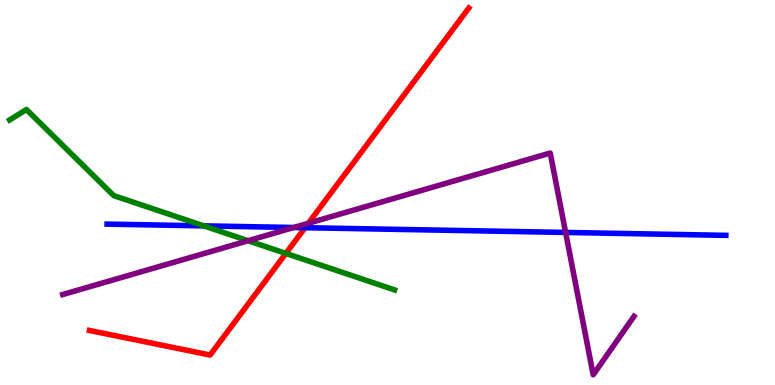[{'lines': ['blue', 'red'], 'intersections': [{'x': 3.94, 'y': 4.09}]}, {'lines': ['green', 'red'], 'intersections': [{'x': 3.69, 'y': 3.42}]}, {'lines': ['purple', 'red'], 'intersections': [{'x': 3.98, 'y': 4.2}]}, {'lines': ['blue', 'green'], 'intersections': [{'x': 2.63, 'y': 4.13}]}, {'lines': ['blue', 'purple'], 'intersections': [{'x': 3.79, 'y': 4.09}, {'x': 7.3, 'y': 3.96}]}, {'lines': ['green', 'purple'], 'intersections': [{'x': 3.2, 'y': 3.75}]}]